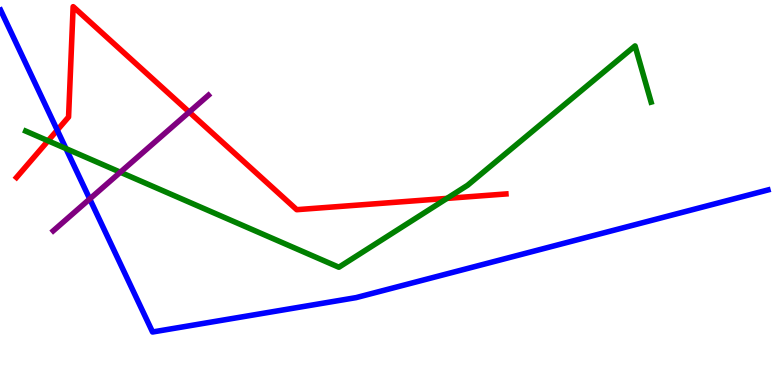[{'lines': ['blue', 'red'], 'intersections': [{'x': 0.739, 'y': 6.62}]}, {'lines': ['green', 'red'], 'intersections': [{'x': 0.62, 'y': 6.34}, {'x': 5.77, 'y': 4.85}]}, {'lines': ['purple', 'red'], 'intersections': [{'x': 2.44, 'y': 7.09}]}, {'lines': ['blue', 'green'], 'intersections': [{'x': 0.851, 'y': 6.14}]}, {'lines': ['blue', 'purple'], 'intersections': [{'x': 1.16, 'y': 4.83}]}, {'lines': ['green', 'purple'], 'intersections': [{'x': 1.55, 'y': 5.53}]}]